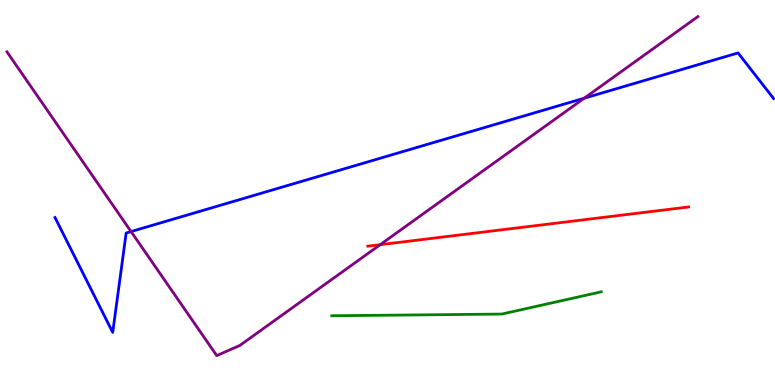[{'lines': ['blue', 'red'], 'intersections': []}, {'lines': ['green', 'red'], 'intersections': []}, {'lines': ['purple', 'red'], 'intersections': [{'x': 4.91, 'y': 3.64}]}, {'lines': ['blue', 'green'], 'intersections': []}, {'lines': ['blue', 'purple'], 'intersections': [{'x': 1.69, 'y': 3.99}, {'x': 7.54, 'y': 7.45}]}, {'lines': ['green', 'purple'], 'intersections': []}]